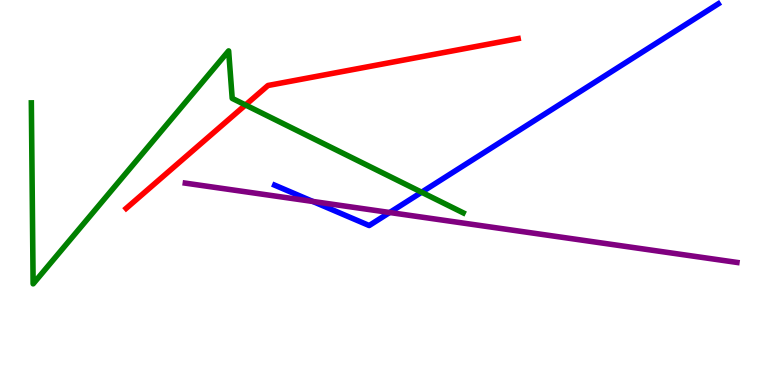[{'lines': ['blue', 'red'], 'intersections': []}, {'lines': ['green', 'red'], 'intersections': [{'x': 3.17, 'y': 7.27}]}, {'lines': ['purple', 'red'], 'intersections': []}, {'lines': ['blue', 'green'], 'intersections': [{'x': 5.44, 'y': 5.01}]}, {'lines': ['blue', 'purple'], 'intersections': [{'x': 4.04, 'y': 4.77}, {'x': 5.03, 'y': 4.48}]}, {'lines': ['green', 'purple'], 'intersections': []}]